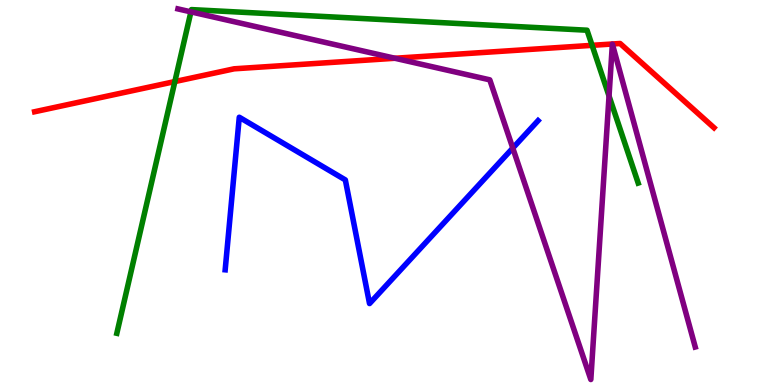[{'lines': ['blue', 'red'], 'intersections': []}, {'lines': ['green', 'red'], 'intersections': [{'x': 2.26, 'y': 7.88}, {'x': 7.64, 'y': 8.82}]}, {'lines': ['purple', 'red'], 'intersections': [{'x': 5.1, 'y': 8.49}]}, {'lines': ['blue', 'green'], 'intersections': []}, {'lines': ['blue', 'purple'], 'intersections': [{'x': 6.62, 'y': 6.15}]}, {'lines': ['green', 'purple'], 'intersections': [{'x': 2.46, 'y': 9.69}, {'x': 7.86, 'y': 7.51}]}]